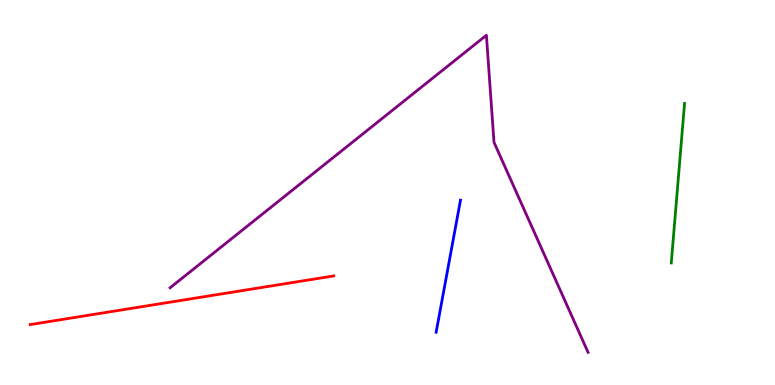[{'lines': ['blue', 'red'], 'intersections': []}, {'lines': ['green', 'red'], 'intersections': []}, {'lines': ['purple', 'red'], 'intersections': []}, {'lines': ['blue', 'green'], 'intersections': []}, {'lines': ['blue', 'purple'], 'intersections': []}, {'lines': ['green', 'purple'], 'intersections': []}]